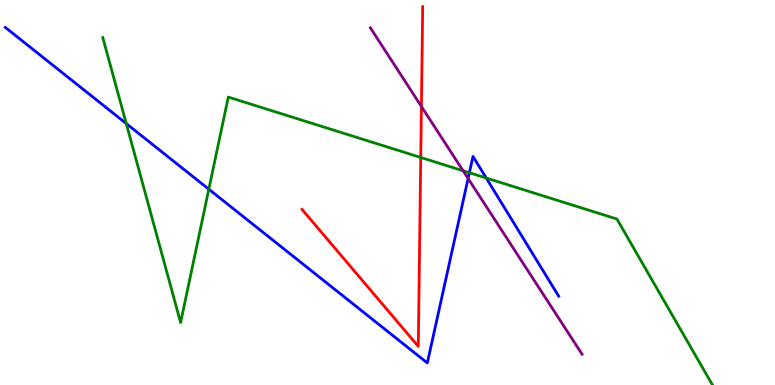[{'lines': ['blue', 'red'], 'intersections': []}, {'lines': ['green', 'red'], 'intersections': [{'x': 5.43, 'y': 5.91}]}, {'lines': ['purple', 'red'], 'intersections': [{'x': 5.44, 'y': 7.23}]}, {'lines': ['blue', 'green'], 'intersections': [{'x': 1.63, 'y': 6.79}, {'x': 2.69, 'y': 5.09}, {'x': 6.06, 'y': 5.51}, {'x': 6.27, 'y': 5.38}]}, {'lines': ['blue', 'purple'], 'intersections': [{'x': 6.04, 'y': 5.36}]}, {'lines': ['green', 'purple'], 'intersections': [{'x': 5.98, 'y': 5.56}]}]